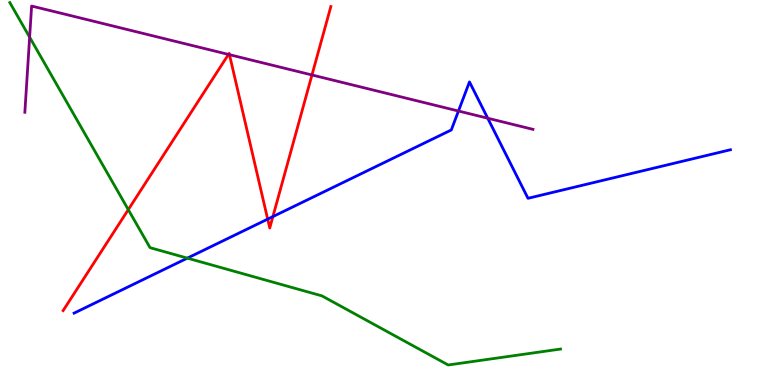[{'lines': ['blue', 'red'], 'intersections': [{'x': 3.45, 'y': 4.31}, {'x': 3.52, 'y': 4.37}]}, {'lines': ['green', 'red'], 'intersections': [{'x': 1.66, 'y': 4.55}]}, {'lines': ['purple', 'red'], 'intersections': [{'x': 2.95, 'y': 8.59}, {'x': 2.96, 'y': 8.58}, {'x': 4.03, 'y': 8.05}]}, {'lines': ['blue', 'green'], 'intersections': [{'x': 2.42, 'y': 3.3}]}, {'lines': ['blue', 'purple'], 'intersections': [{'x': 5.92, 'y': 7.12}, {'x': 6.29, 'y': 6.93}]}, {'lines': ['green', 'purple'], 'intersections': [{'x': 0.382, 'y': 9.03}]}]